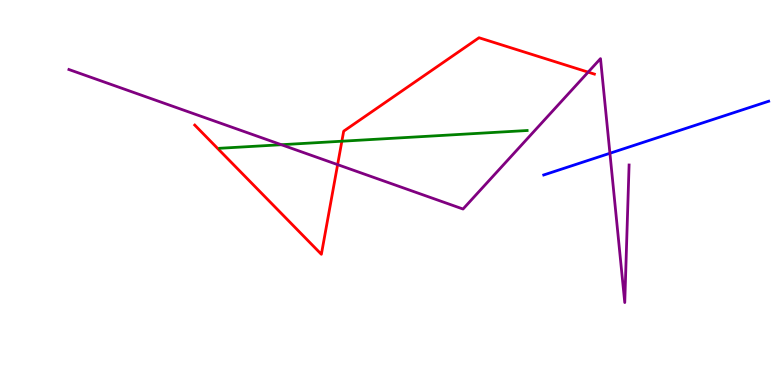[{'lines': ['blue', 'red'], 'intersections': []}, {'lines': ['green', 'red'], 'intersections': [{'x': 4.41, 'y': 6.33}]}, {'lines': ['purple', 'red'], 'intersections': [{'x': 4.36, 'y': 5.72}, {'x': 7.59, 'y': 8.13}]}, {'lines': ['blue', 'green'], 'intersections': []}, {'lines': ['blue', 'purple'], 'intersections': [{'x': 7.87, 'y': 6.02}]}, {'lines': ['green', 'purple'], 'intersections': [{'x': 3.63, 'y': 6.24}]}]